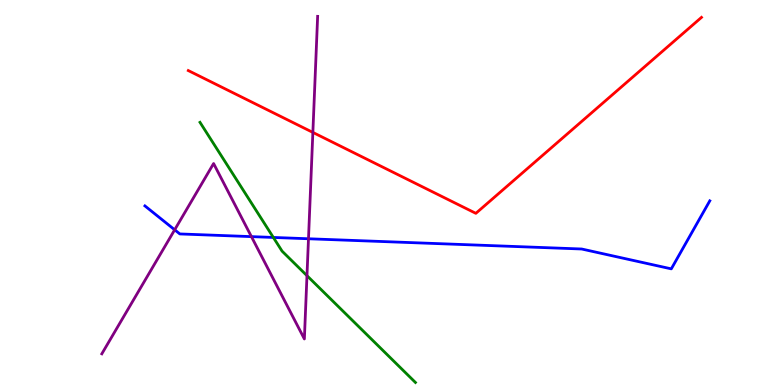[{'lines': ['blue', 'red'], 'intersections': []}, {'lines': ['green', 'red'], 'intersections': []}, {'lines': ['purple', 'red'], 'intersections': [{'x': 4.04, 'y': 6.56}]}, {'lines': ['blue', 'green'], 'intersections': [{'x': 3.53, 'y': 3.83}]}, {'lines': ['blue', 'purple'], 'intersections': [{'x': 2.25, 'y': 4.03}, {'x': 3.24, 'y': 3.85}, {'x': 3.98, 'y': 3.8}]}, {'lines': ['green', 'purple'], 'intersections': [{'x': 3.96, 'y': 2.84}]}]